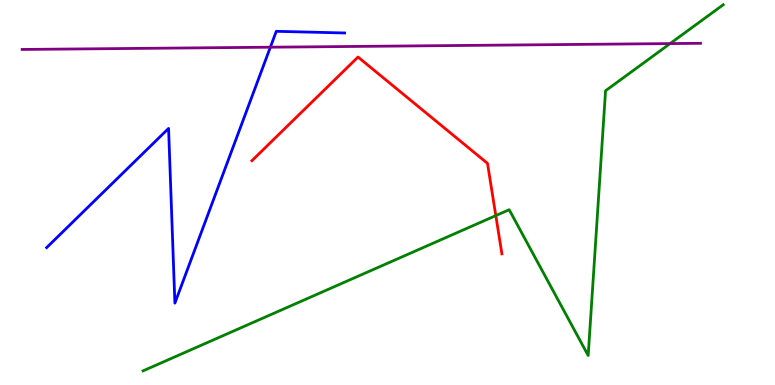[{'lines': ['blue', 'red'], 'intersections': []}, {'lines': ['green', 'red'], 'intersections': [{'x': 6.4, 'y': 4.4}]}, {'lines': ['purple', 'red'], 'intersections': []}, {'lines': ['blue', 'green'], 'intersections': []}, {'lines': ['blue', 'purple'], 'intersections': [{'x': 3.49, 'y': 8.77}]}, {'lines': ['green', 'purple'], 'intersections': [{'x': 8.65, 'y': 8.87}]}]